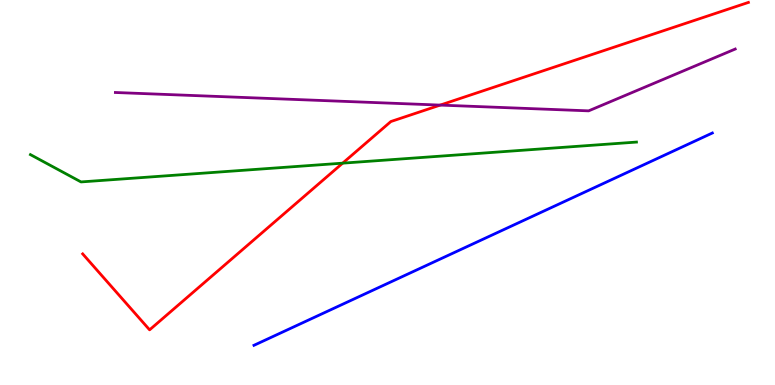[{'lines': ['blue', 'red'], 'intersections': []}, {'lines': ['green', 'red'], 'intersections': [{'x': 4.42, 'y': 5.76}]}, {'lines': ['purple', 'red'], 'intersections': [{'x': 5.68, 'y': 7.27}]}, {'lines': ['blue', 'green'], 'intersections': []}, {'lines': ['blue', 'purple'], 'intersections': []}, {'lines': ['green', 'purple'], 'intersections': []}]